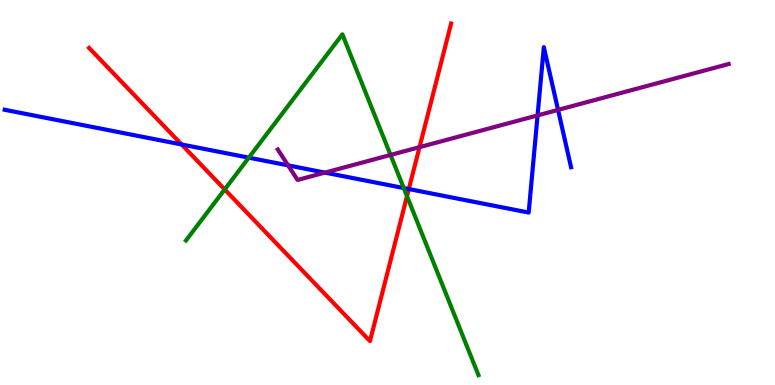[{'lines': ['blue', 'red'], 'intersections': [{'x': 2.34, 'y': 6.25}, {'x': 5.28, 'y': 5.09}]}, {'lines': ['green', 'red'], 'intersections': [{'x': 2.9, 'y': 5.08}, {'x': 5.25, 'y': 4.9}]}, {'lines': ['purple', 'red'], 'intersections': [{'x': 5.41, 'y': 6.18}]}, {'lines': ['blue', 'green'], 'intersections': [{'x': 3.21, 'y': 5.9}, {'x': 5.21, 'y': 5.12}]}, {'lines': ['blue', 'purple'], 'intersections': [{'x': 3.72, 'y': 5.7}, {'x': 4.19, 'y': 5.52}, {'x': 6.94, 'y': 7.0}, {'x': 7.2, 'y': 7.15}]}, {'lines': ['green', 'purple'], 'intersections': [{'x': 5.04, 'y': 5.98}]}]